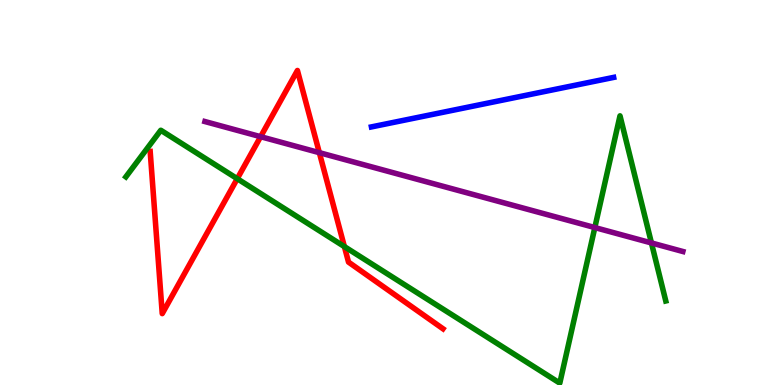[{'lines': ['blue', 'red'], 'intersections': []}, {'lines': ['green', 'red'], 'intersections': [{'x': 3.06, 'y': 5.36}, {'x': 4.44, 'y': 3.59}]}, {'lines': ['purple', 'red'], 'intersections': [{'x': 3.36, 'y': 6.45}, {'x': 4.12, 'y': 6.03}]}, {'lines': ['blue', 'green'], 'intersections': []}, {'lines': ['blue', 'purple'], 'intersections': []}, {'lines': ['green', 'purple'], 'intersections': [{'x': 7.68, 'y': 4.09}, {'x': 8.41, 'y': 3.69}]}]